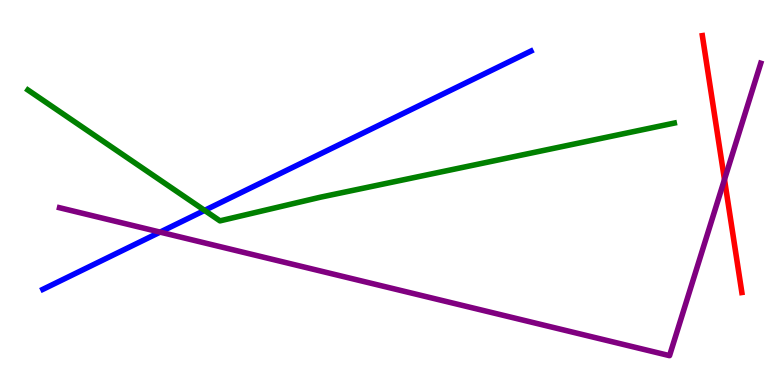[{'lines': ['blue', 'red'], 'intersections': []}, {'lines': ['green', 'red'], 'intersections': []}, {'lines': ['purple', 'red'], 'intersections': [{'x': 9.35, 'y': 5.34}]}, {'lines': ['blue', 'green'], 'intersections': [{'x': 2.64, 'y': 4.54}]}, {'lines': ['blue', 'purple'], 'intersections': [{'x': 2.07, 'y': 3.97}]}, {'lines': ['green', 'purple'], 'intersections': []}]